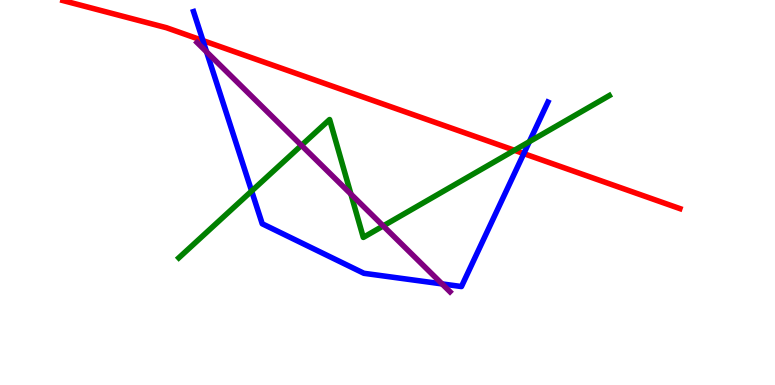[{'lines': ['blue', 'red'], 'intersections': [{'x': 2.62, 'y': 8.95}, {'x': 6.76, 'y': 6.01}]}, {'lines': ['green', 'red'], 'intersections': [{'x': 6.64, 'y': 6.1}]}, {'lines': ['purple', 'red'], 'intersections': []}, {'lines': ['blue', 'green'], 'intersections': [{'x': 3.25, 'y': 5.04}, {'x': 6.83, 'y': 6.32}]}, {'lines': ['blue', 'purple'], 'intersections': [{'x': 2.67, 'y': 8.65}, {'x': 5.7, 'y': 2.63}]}, {'lines': ['green', 'purple'], 'intersections': [{'x': 3.89, 'y': 6.22}, {'x': 4.53, 'y': 4.96}, {'x': 4.94, 'y': 4.13}]}]